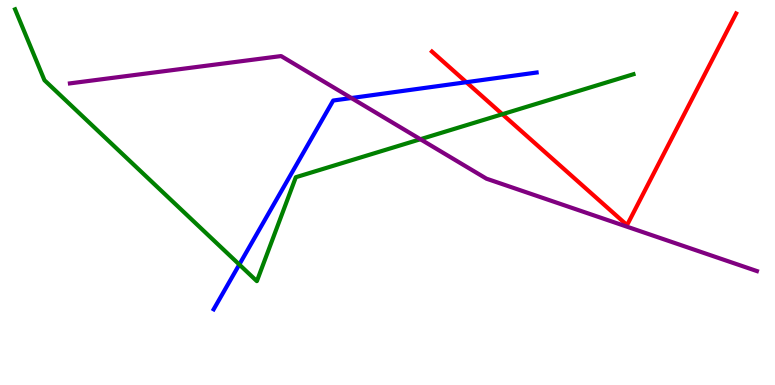[{'lines': ['blue', 'red'], 'intersections': [{'x': 6.02, 'y': 7.86}]}, {'lines': ['green', 'red'], 'intersections': [{'x': 6.48, 'y': 7.03}]}, {'lines': ['purple', 'red'], 'intersections': []}, {'lines': ['blue', 'green'], 'intersections': [{'x': 3.09, 'y': 3.13}]}, {'lines': ['blue', 'purple'], 'intersections': [{'x': 4.53, 'y': 7.45}]}, {'lines': ['green', 'purple'], 'intersections': [{'x': 5.42, 'y': 6.38}]}]